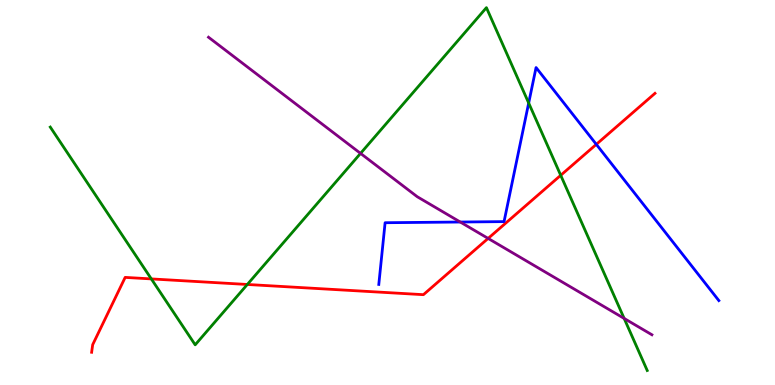[{'lines': ['blue', 'red'], 'intersections': [{'x': 7.69, 'y': 6.25}]}, {'lines': ['green', 'red'], 'intersections': [{'x': 1.95, 'y': 2.76}, {'x': 3.19, 'y': 2.61}, {'x': 7.24, 'y': 5.45}]}, {'lines': ['purple', 'red'], 'intersections': [{'x': 6.3, 'y': 3.81}]}, {'lines': ['blue', 'green'], 'intersections': [{'x': 6.82, 'y': 7.32}]}, {'lines': ['blue', 'purple'], 'intersections': [{'x': 5.94, 'y': 4.23}]}, {'lines': ['green', 'purple'], 'intersections': [{'x': 4.65, 'y': 6.02}, {'x': 8.05, 'y': 1.73}]}]